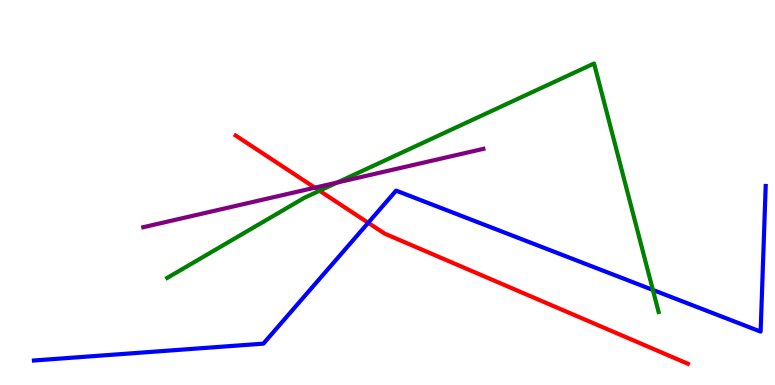[{'lines': ['blue', 'red'], 'intersections': [{'x': 4.75, 'y': 4.21}]}, {'lines': ['green', 'red'], 'intersections': [{'x': 4.12, 'y': 5.05}]}, {'lines': ['purple', 'red'], 'intersections': [{'x': 4.06, 'y': 5.13}]}, {'lines': ['blue', 'green'], 'intersections': [{'x': 8.42, 'y': 2.47}]}, {'lines': ['blue', 'purple'], 'intersections': []}, {'lines': ['green', 'purple'], 'intersections': [{'x': 4.35, 'y': 5.26}]}]